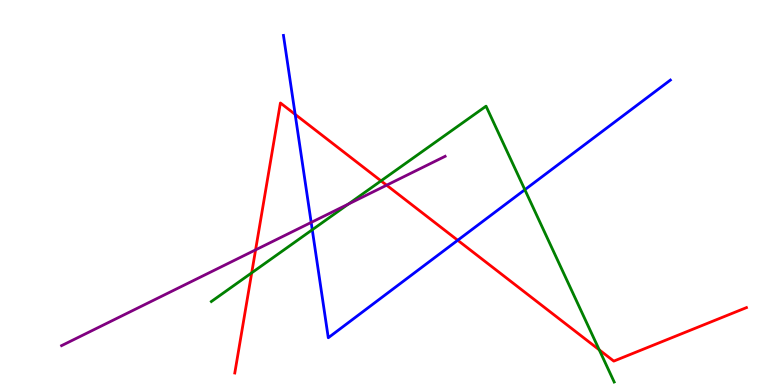[{'lines': ['blue', 'red'], 'intersections': [{'x': 3.81, 'y': 7.03}, {'x': 5.91, 'y': 3.76}]}, {'lines': ['green', 'red'], 'intersections': [{'x': 3.25, 'y': 2.91}, {'x': 4.92, 'y': 5.3}, {'x': 7.73, 'y': 0.913}]}, {'lines': ['purple', 'red'], 'intersections': [{'x': 3.3, 'y': 3.51}, {'x': 4.99, 'y': 5.19}]}, {'lines': ['blue', 'green'], 'intersections': [{'x': 4.03, 'y': 4.03}, {'x': 6.77, 'y': 5.07}]}, {'lines': ['blue', 'purple'], 'intersections': [{'x': 4.02, 'y': 4.22}]}, {'lines': ['green', 'purple'], 'intersections': [{'x': 4.5, 'y': 4.7}]}]